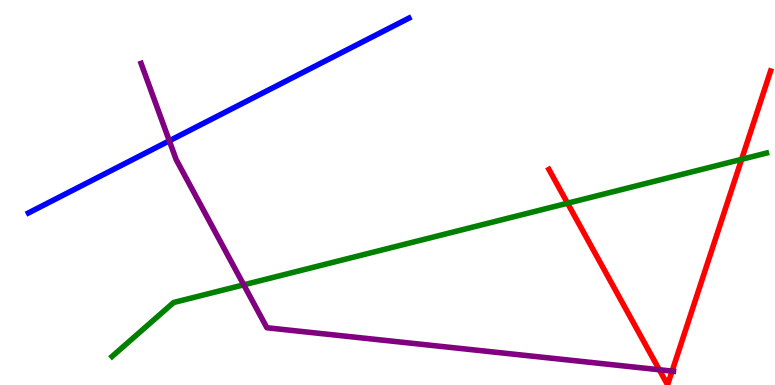[{'lines': ['blue', 'red'], 'intersections': []}, {'lines': ['green', 'red'], 'intersections': [{'x': 7.32, 'y': 4.72}, {'x': 9.57, 'y': 5.86}]}, {'lines': ['purple', 'red'], 'intersections': [{'x': 8.51, 'y': 0.396}, {'x': 8.67, 'y': 0.361}]}, {'lines': ['blue', 'green'], 'intersections': []}, {'lines': ['blue', 'purple'], 'intersections': [{'x': 2.18, 'y': 6.34}]}, {'lines': ['green', 'purple'], 'intersections': [{'x': 3.14, 'y': 2.6}]}]